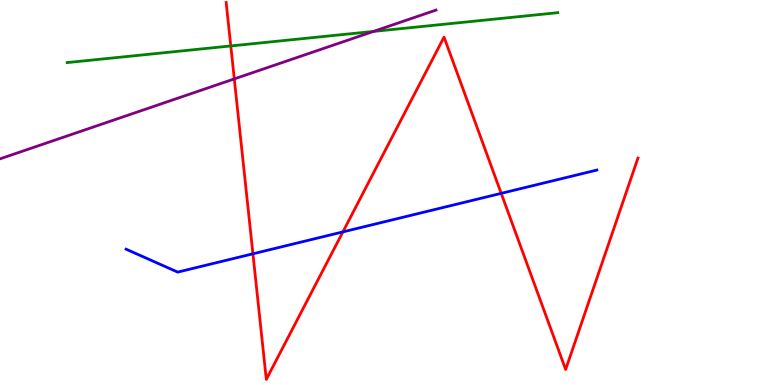[{'lines': ['blue', 'red'], 'intersections': [{'x': 3.26, 'y': 3.41}, {'x': 4.42, 'y': 3.98}, {'x': 6.47, 'y': 4.98}]}, {'lines': ['green', 'red'], 'intersections': [{'x': 2.98, 'y': 8.81}]}, {'lines': ['purple', 'red'], 'intersections': [{'x': 3.02, 'y': 7.95}]}, {'lines': ['blue', 'green'], 'intersections': []}, {'lines': ['blue', 'purple'], 'intersections': []}, {'lines': ['green', 'purple'], 'intersections': [{'x': 4.82, 'y': 9.18}]}]